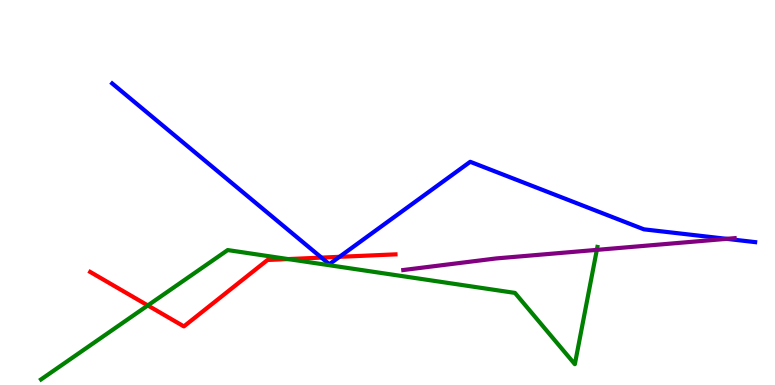[{'lines': ['blue', 'red'], 'intersections': [{'x': 4.15, 'y': 3.31}, {'x': 4.38, 'y': 3.33}]}, {'lines': ['green', 'red'], 'intersections': [{'x': 1.91, 'y': 2.07}, {'x': 3.72, 'y': 3.27}]}, {'lines': ['purple', 'red'], 'intersections': []}, {'lines': ['blue', 'green'], 'intersections': []}, {'lines': ['blue', 'purple'], 'intersections': [{'x': 9.38, 'y': 3.8}]}, {'lines': ['green', 'purple'], 'intersections': [{'x': 7.7, 'y': 3.51}]}]